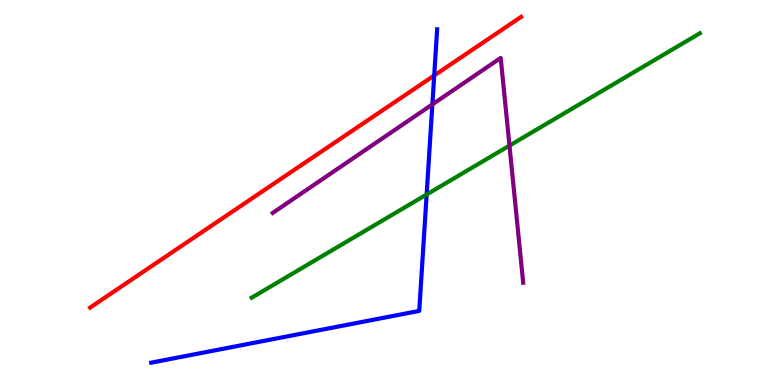[{'lines': ['blue', 'red'], 'intersections': [{'x': 5.6, 'y': 8.04}]}, {'lines': ['green', 'red'], 'intersections': []}, {'lines': ['purple', 'red'], 'intersections': []}, {'lines': ['blue', 'green'], 'intersections': [{'x': 5.51, 'y': 4.95}]}, {'lines': ['blue', 'purple'], 'intersections': [{'x': 5.58, 'y': 7.29}]}, {'lines': ['green', 'purple'], 'intersections': [{'x': 6.57, 'y': 6.22}]}]